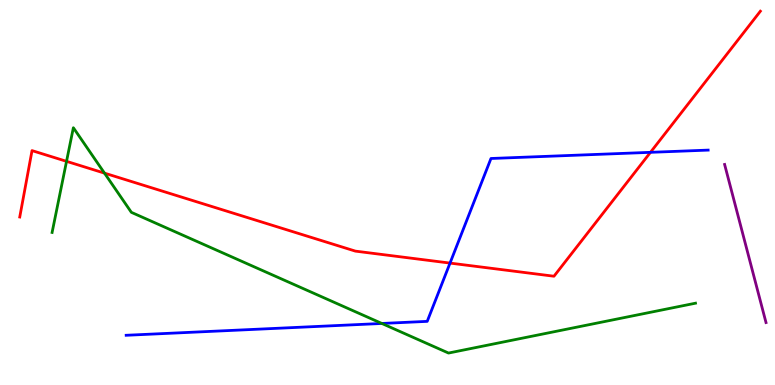[{'lines': ['blue', 'red'], 'intersections': [{'x': 5.81, 'y': 3.17}, {'x': 8.39, 'y': 6.04}]}, {'lines': ['green', 'red'], 'intersections': [{'x': 0.859, 'y': 5.81}, {'x': 1.35, 'y': 5.5}]}, {'lines': ['purple', 'red'], 'intersections': []}, {'lines': ['blue', 'green'], 'intersections': [{'x': 4.93, 'y': 1.6}]}, {'lines': ['blue', 'purple'], 'intersections': []}, {'lines': ['green', 'purple'], 'intersections': []}]